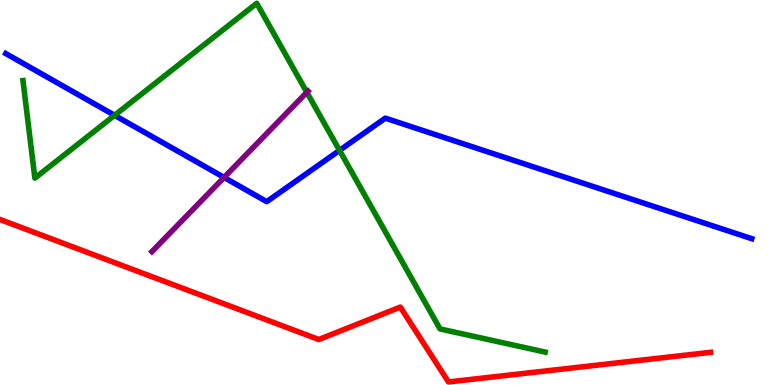[{'lines': ['blue', 'red'], 'intersections': []}, {'lines': ['green', 'red'], 'intersections': []}, {'lines': ['purple', 'red'], 'intersections': []}, {'lines': ['blue', 'green'], 'intersections': [{'x': 1.48, 'y': 7.01}, {'x': 4.38, 'y': 6.09}]}, {'lines': ['blue', 'purple'], 'intersections': [{'x': 2.89, 'y': 5.39}]}, {'lines': ['green', 'purple'], 'intersections': [{'x': 3.96, 'y': 7.6}]}]